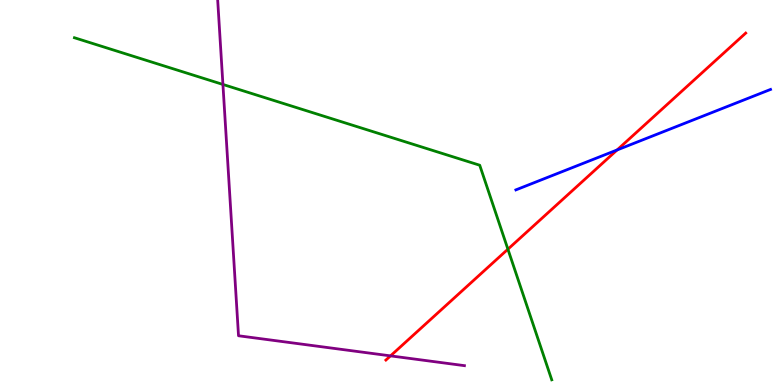[{'lines': ['blue', 'red'], 'intersections': [{'x': 7.96, 'y': 6.1}]}, {'lines': ['green', 'red'], 'intersections': [{'x': 6.55, 'y': 3.53}]}, {'lines': ['purple', 'red'], 'intersections': [{'x': 5.04, 'y': 0.757}]}, {'lines': ['blue', 'green'], 'intersections': []}, {'lines': ['blue', 'purple'], 'intersections': []}, {'lines': ['green', 'purple'], 'intersections': [{'x': 2.88, 'y': 7.81}]}]